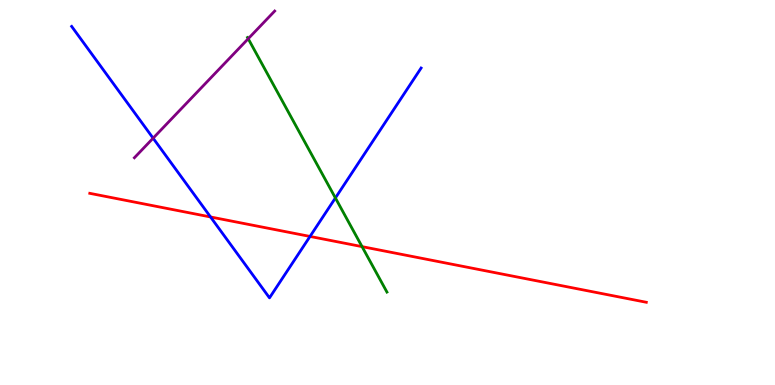[{'lines': ['blue', 'red'], 'intersections': [{'x': 2.72, 'y': 4.36}, {'x': 4.0, 'y': 3.86}]}, {'lines': ['green', 'red'], 'intersections': [{'x': 4.67, 'y': 3.59}]}, {'lines': ['purple', 'red'], 'intersections': []}, {'lines': ['blue', 'green'], 'intersections': [{'x': 4.33, 'y': 4.86}]}, {'lines': ['blue', 'purple'], 'intersections': [{'x': 1.98, 'y': 6.41}]}, {'lines': ['green', 'purple'], 'intersections': [{'x': 3.2, 'y': 8.99}]}]